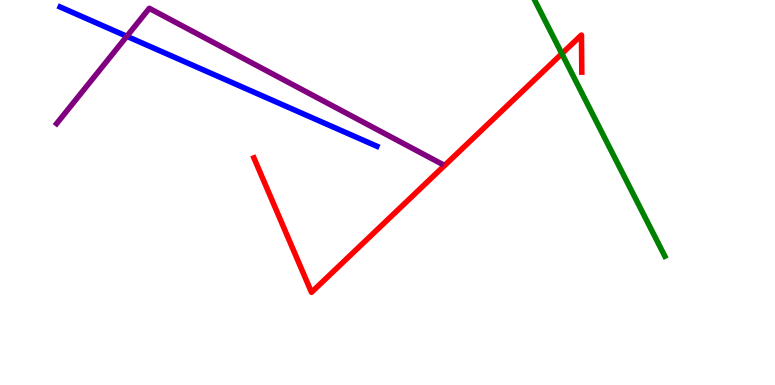[{'lines': ['blue', 'red'], 'intersections': []}, {'lines': ['green', 'red'], 'intersections': [{'x': 7.25, 'y': 8.61}]}, {'lines': ['purple', 'red'], 'intersections': []}, {'lines': ['blue', 'green'], 'intersections': []}, {'lines': ['blue', 'purple'], 'intersections': [{'x': 1.64, 'y': 9.06}]}, {'lines': ['green', 'purple'], 'intersections': []}]